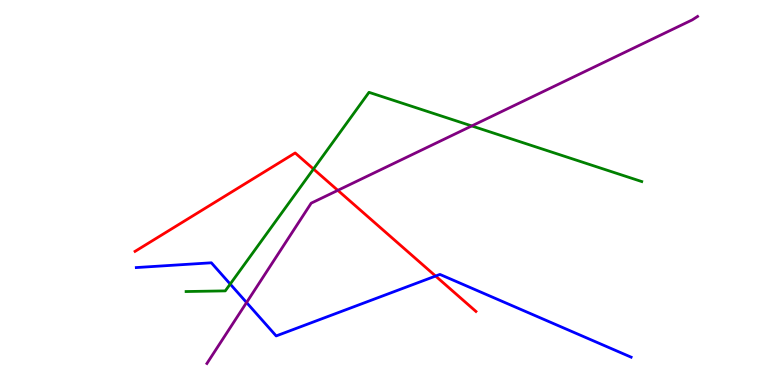[{'lines': ['blue', 'red'], 'intersections': [{'x': 5.62, 'y': 2.83}]}, {'lines': ['green', 'red'], 'intersections': [{'x': 4.05, 'y': 5.61}]}, {'lines': ['purple', 'red'], 'intersections': [{'x': 4.36, 'y': 5.06}]}, {'lines': ['blue', 'green'], 'intersections': [{'x': 2.97, 'y': 2.62}]}, {'lines': ['blue', 'purple'], 'intersections': [{'x': 3.18, 'y': 2.14}]}, {'lines': ['green', 'purple'], 'intersections': [{'x': 6.09, 'y': 6.73}]}]